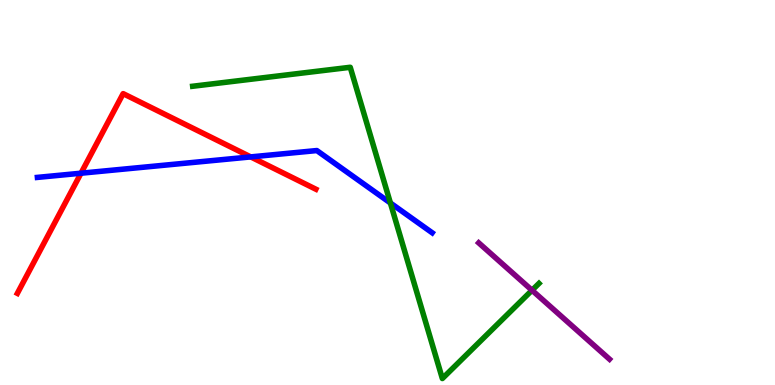[{'lines': ['blue', 'red'], 'intersections': [{'x': 1.05, 'y': 5.5}, {'x': 3.24, 'y': 5.92}]}, {'lines': ['green', 'red'], 'intersections': []}, {'lines': ['purple', 'red'], 'intersections': []}, {'lines': ['blue', 'green'], 'intersections': [{'x': 5.04, 'y': 4.73}]}, {'lines': ['blue', 'purple'], 'intersections': []}, {'lines': ['green', 'purple'], 'intersections': [{'x': 6.86, 'y': 2.46}]}]